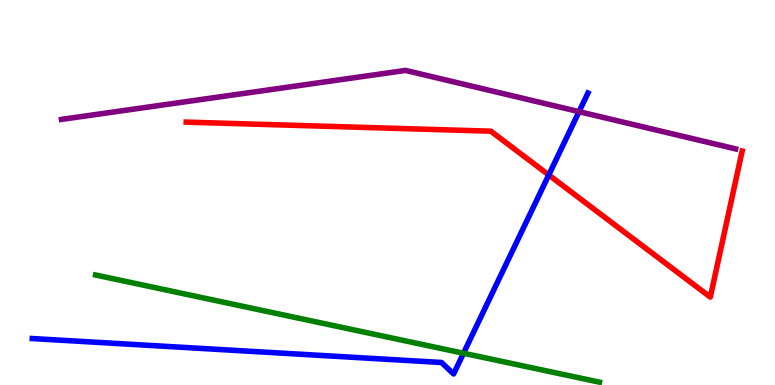[{'lines': ['blue', 'red'], 'intersections': [{'x': 7.08, 'y': 5.46}]}, {'lines': ['green', 'red'], 'intersections': []}, {'lines': ['purple', 'red'], 'intersections': []}, {'lines': ['blue', 'green'], 'intersections': [{'x': 5.98, 'y': 0.825}]}, {'lines': ['blue', 'purple'], 'intersections': [{'x': 7.47, 'y': 7.1}]}, {'lines': ['green', 'purple'], 'intersections': []}]